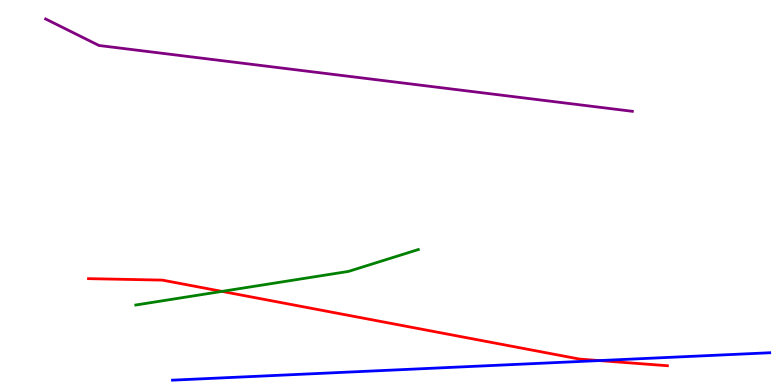[{'lines': ['blue', 'red'], 'intersections': [{'x': 7.73, 'y': 0.634}]}, {'lines': ['green', 'red'], 'intersections': [{'x': 2.86, 'y': 2.43}]}, {'lines': ['purple', 'red'], 'intersections': []}, {'lines': ['blue', 'green'], 'intersections': []}, {'lines': ['blue', 'purple'], 'intersections': []}, {'lines': ['green', 'purple'], 'intersections': []}]